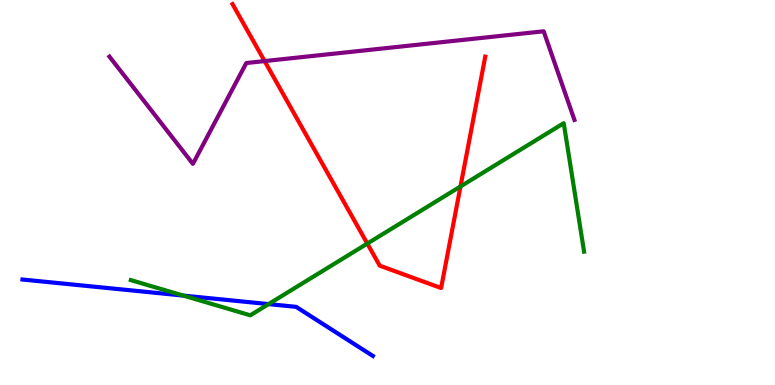[{'lines': ['blue', 'red'], 'intersections': []}, {'lines': ['green', 'red'], 'intersections': [{'x': 4.74, 'y': 3.67}, {'x': 5.94, 'y': 5.16}]}, {'lines': ['purple', 'red'], 'intersections': [{'x': 3.41, 'y': 8.41}]}, {'lines': ['blue', 'green'], 'intersections': [{'x': 2.37, 'y': 2.32}, {'x': 3.47, 'y': 2.1}]}, {'lines': ['blue', 'purple'], 'intersections': []}, {'lines': ['green', 'purple'], 'intersections': []}]